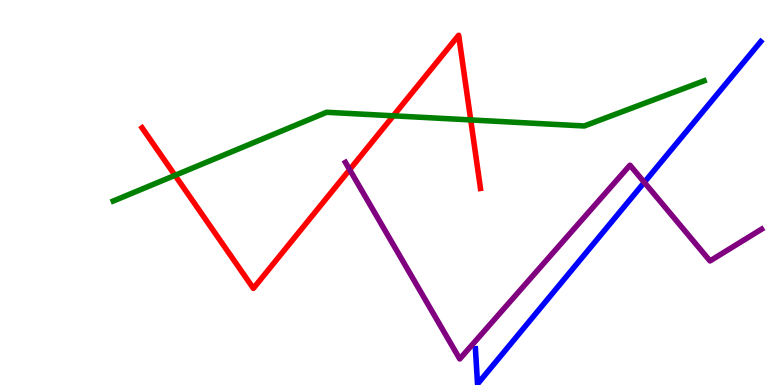[{'lines': ['blue', 'red'], 'intersections': []}, {'lines': ['green', 'red'], 'intersections': [{'x': 2.26, 'y': 5.45}, {'x': 5.08, 'y': 6.99}, {'x': 6.07, 'y': 6.88}]}, {'lines': ['purple', 'red'], 'intersections': [{'x': 4.51, 'y': 5.59}]}, {'lines': ['blue', 'green'], 'intersections': []}, {'lines': ['blue', 'purple'], 'intersections': [{'x': 8.31, 'y': 5.26}]}, {'lines': ['green', 'purple'], 'intersections': []}]